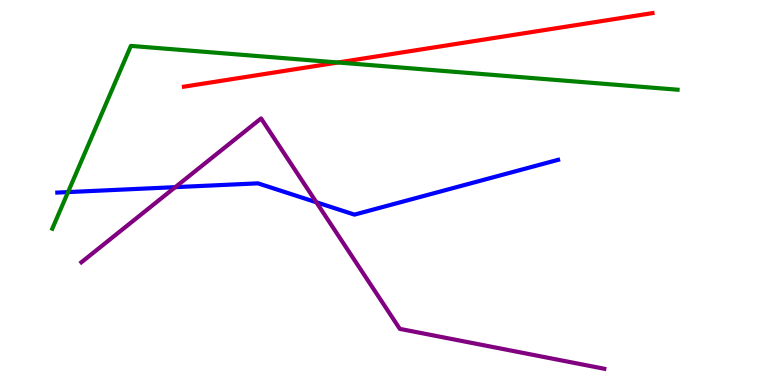[{'lines': ['blue', 'red'], 'intersections': []}, {'lines': ['green', 'red'], 'intersections': [{'x': 4.36, 'y': 8.38}]}, {'lines': ['purple', 'red'], 'intersections': []}, {'lines': ['blue', 'green'], 'intersections': [{'x': 0.878, 'y': 5.01}]}, {'lines': ['blue', 'purple'], 'intersections': [{'x': 2.26, 'y': 5.14}, {'x': 4.08, 'y': 4.75}]}, {'lines': ['green', 'purple'], 'intersections': []}]